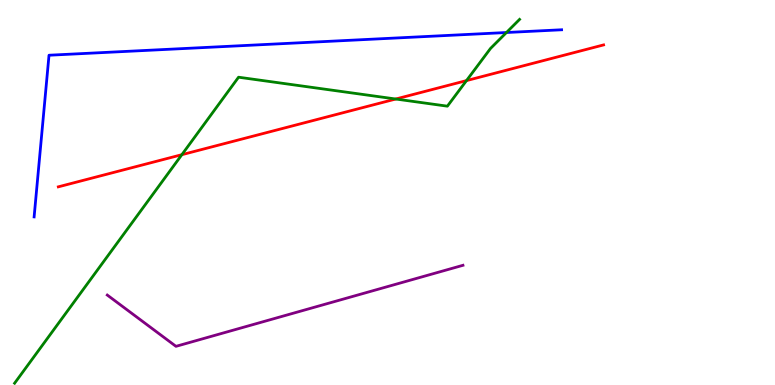[{'lines': ['blue', 'red'], 'intersections': []}, {'lines': ['green', 'red'], 'intersections': [{'x': 2.35, 'y': 5.98}, {'x': 5.11, 'y': 7.43}, {'x': 6.02, 'y': 7.91}]}, {'lines': ['purple', 'red'], 'intersections': []}, {'lines': ['blue', 'green'], 'intersections': [{'x': 6.53, 'y': 9.16}]}, {'lines': ['blue', 'purple'], 'intersections': []}, {'lines': ['green', 'purple'], 'intersections': []}]